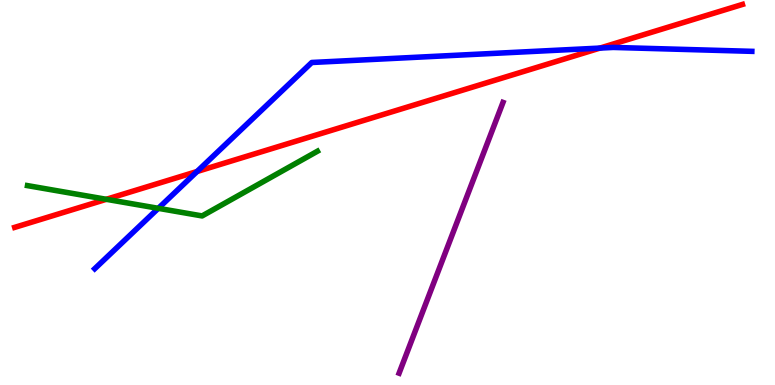[{'lines': ['blue', 'red'], 'intersections': [{'x': 2.54, 'y': 5.55}, {'x': 7.74, 'y': 8.75}]}, {'lines': ['green', 'red'], 'intersections': [{'x': 1.37, 'y': 4.82}]}, {'lines': ['purple', 'red'], 'intersections': []}, {'lines': ['blue', 'green'], 'intersections': [{'x': 2.04, 'y': 4.59}]}, {'lines': ['blue', 'purple'], 'intersections': []}, {'lines': ['green', 'purple'], 'intersections': []}]